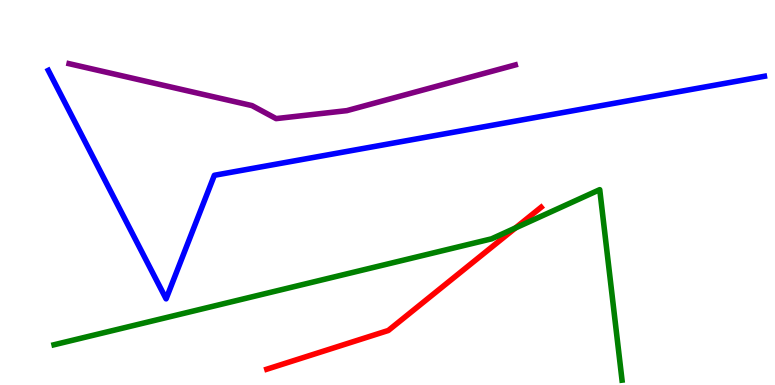[{'lines': ['blue', 'red'], 'intersections': []}, {'lines': ['green', 'red'], 'intersections': [{'x': 6.65, 'y': 4.08}]}, {'lines': ['purple', 'red'], 'intersections': []}, {'lines': ['blue', 'green'], 'intersections': []}, {'lines': ['blue', 'purple'], 'intersections': []}, {'lines': ['green', 'purple'], 'intersections': []}]